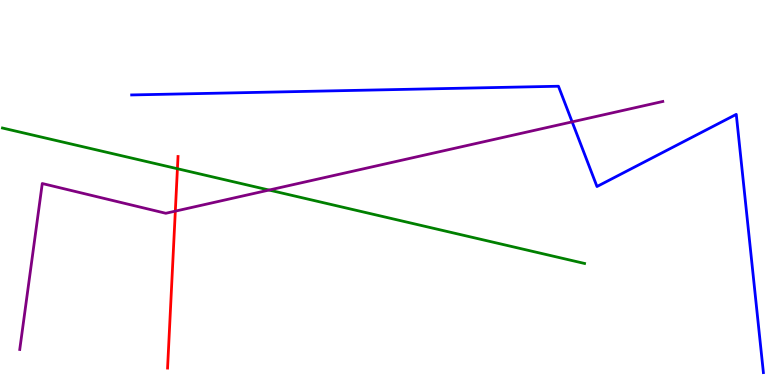[{'lines': ['blue', 'red'], 'intersections': []}, {'lines': ['green', 'red'], 'intersections': [{'x': 2.29, 'y': 5.62}]}, {'lines': ['purple', 'red'], 'intersections': [{'x': 2.26, 'y': 4.52}]}, {'lines': ['blue', 'green'], 'intersections': []}, {'lines': ['blue', 'purple'], 'intersections': [{'x': 7.38, 'y': 6.83}]}, {'lines': ['green', 'purple'], 'intersections': [{'x': 3.47, 'y': 5.06}]}]